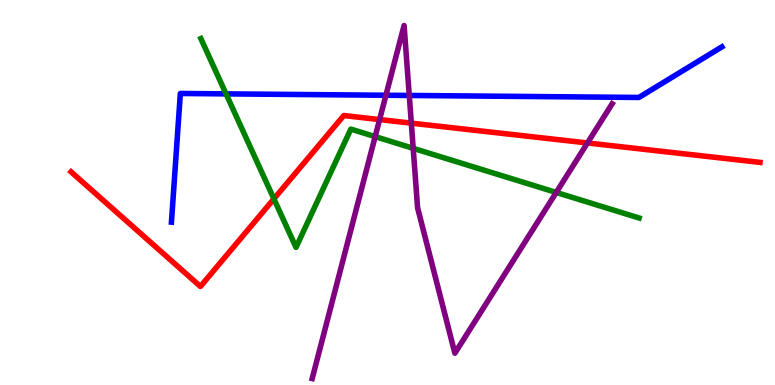[{'lines': ['blue', 'red'], 'intersections': []}, {'lines': ['green', 'red'], 'intersections': [{'x': 3.53, 'y': 4.83}]}, {'lines': ['purple', 'red'], 'intersections': [{'x': 4.9, 'y': 6.89}, {'x': 5.31, 'y': 6.8}, {'x': 7.58, 'y': 6.29}]}, {'lines': ['blue', 'green'], 'intersections': [{'x': 2.92, 'y': 7.56}]}, {'lines': ['blue', 'purple'], 'intersections': [{'x': 4.98, 'y': 7.53}, {'x': 5.28, 'y': 7.52}]}, {'lines': ['green', 'purple'], 'intersections': [{'x': 4.84, 'y': 6.45}, {'x': 5.33, 'y': 6.15}, {'x': 7.18, 'y': 5.0}]}]